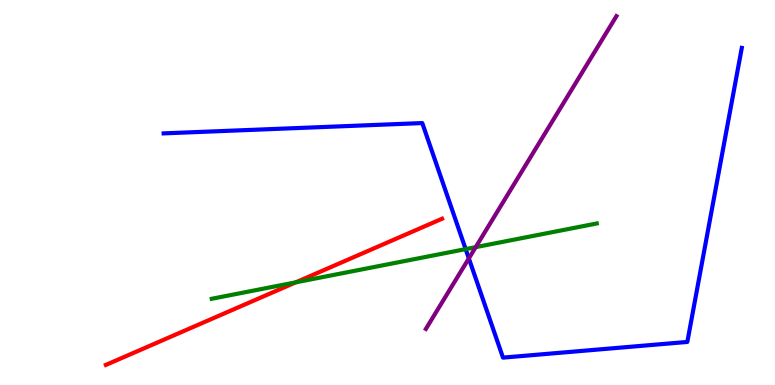[{'lines': ['blue', 'red'], 'intersections': []}, {'lines': ['green', 'red'], 'intersections': [{'x': 3.82, 'y': 2.67}]}, {'lines': ['purple', 'red'], 'intersections': []}, {'lines': ['blue', 'green'], 'intersections': [{'x': 6.01, 'y': 3.53}]}, {'lines': ['blue', 'purple'], 'intersections': [{'x': 6.05, 'y': 3.29}]}, {'lines': ['green', 'purple'], 'intersections': [{'x': 6.14, 'y': 3.58}]}]